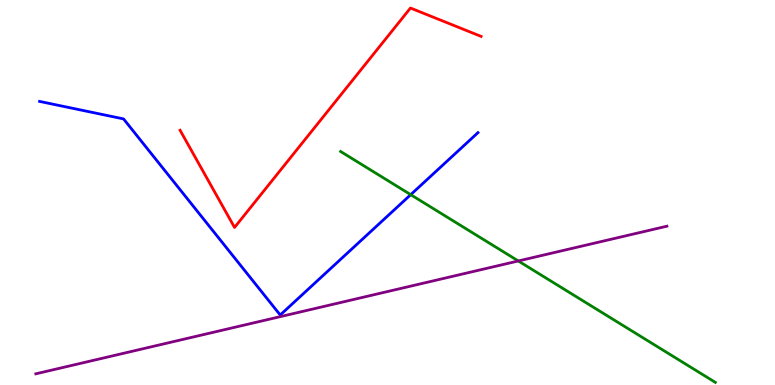[{'lines': ['blue', 'red'], 'intersections': []}, {'lines': ['green', 'red'], 'intersections': []}, {'lines': ['purple', 'red'], 'intersections': []}, {'lines': ['blue', 'green'], 'intersections': [{'x': 5.3, 'y': 4.94}]}, {'lines': ['blue', 'purple'], 'intersections': []}, {'lines': ['green', 'purple'], 'intersections': [{'x': 6.69, 'y': 3.22}]}]